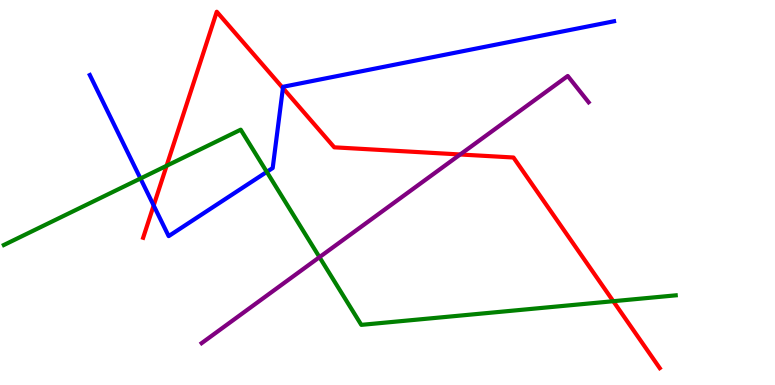[{'lines': ['blue', 'red'], 'intersections': [{'x': 1.98, 'y': 4.66}, {'x': 3.65, 'y': 7.71}]}, {'lines': ['green', 'red'], 'intersections': [{'x': 2.15, 'y': 5.69}, {'x': 7.91, 'y': 2.18}]}, {'lines': ['purple', 'red'], 'intersections': [{'x': 5.94, 'y': 5.99}]}, {'lines': ['blue', 'green'], 'intersections': [{'x': 1.81, 'y': 5.36}, {'x': 3.44, 'y': 5.54}]}, {'lines': ['blue', 'purple'], 'intersections': []}, {'lines': ['green', 'purple'], 'intersections': [{'x': 4.12, 'y': 3.32}]}]